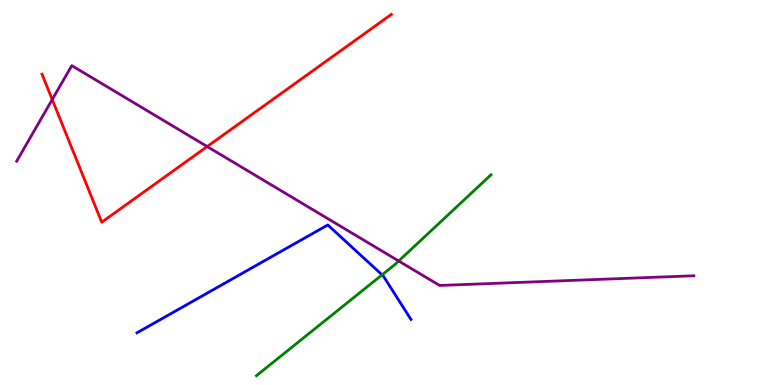[{'lines': ['blue', 'red'], 'intersections': []}, {'lines': ['green', 'red'], 'intersections': []}, {'lines': ['purple', 'red'], 'intersections': [{'x': 0.674, 'y': 7.41}, {'x': 2.67, 'y': 6.19}]}, {'lines': ['blue', 'green'], 'intersections': [{'x': 4.93, 'y': 2.86}]}, {'lines': ['blue', 'purple'], 'intersections': []}, {'lines': ['green', 'purple'], 'intersections': [{'x': 5.14, 'y': 3.22}]}]